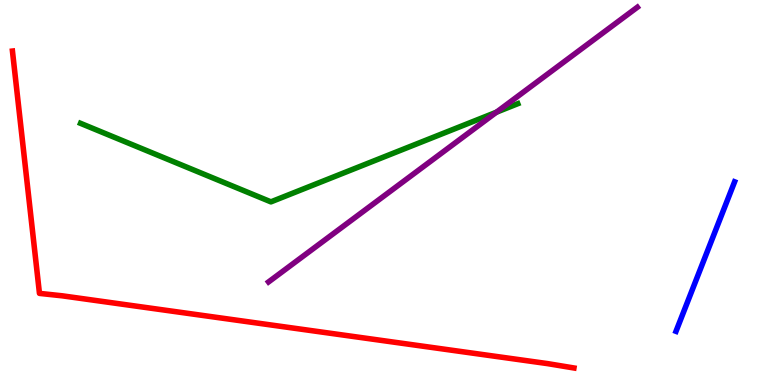[{'lines': ['blue', 'red'], 'intersections': []}, {'lines': ['green', 'red'], 'intersections': []}, {'lines': ['purple', 'red'], 'intersections': []}, {'lines': ['blue', 'green'], 'intersections': []}, {'lines': ['blue', 'purple'], 'intersections': []}, {'lines': ['green', 'purple'], 'intersections': [{'x': 6.41, 'y': 7.09}]}]